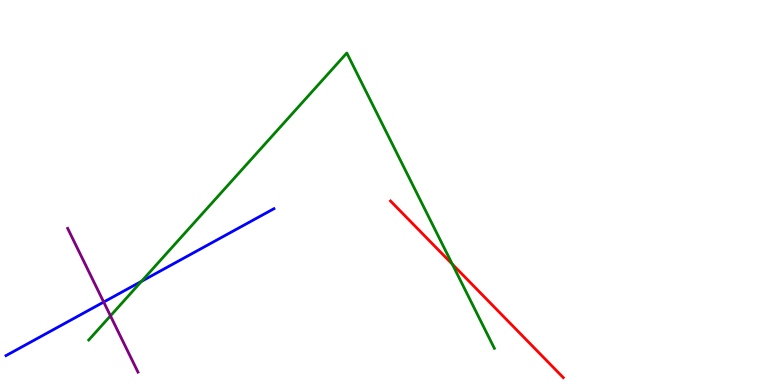[{'lines': ['blue', 'red'], 'intersections': []}, {'lines': ['green', 'red'], 'intersections': [{'x': 5.84, 'y': 3.14}]}, {'lines': ['purple', 'red'], 'intersections': []}, {'lines': ['blue', 'green'], 'intersections': [{'x': 1.83, 'y': 2.69}]}, {'lines': ['blue', 'purple'], 'intersections': [{'x': 1.34, 'y': 2.15}]}, {'lines': ['green', 'purple'], 'intersections': [{'x': 1.43, 'y': 1.8}]}]